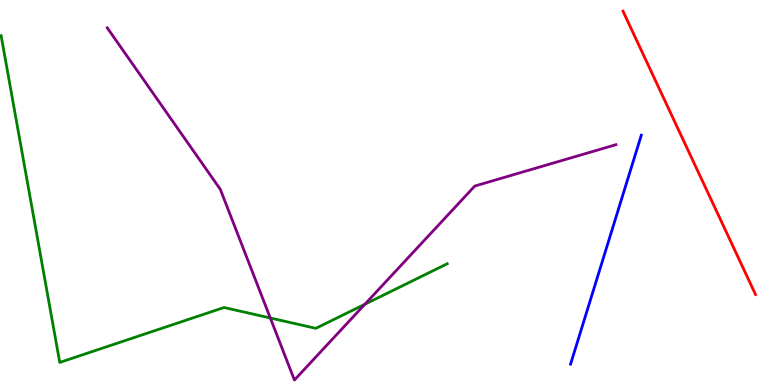[{'lines': ['blue', 'red'], 'intersections': []}, {'lines': ['green', 'red'], 'intersections': []}, {'lines': ['purple', 'red'], 'intersections': []}, {'lines': ['blue', 'green'], 'intersections': []}, {'lines': ['blue', 'purple'], 'intersections': []}, {'lines': ['green', 'purple'], 'intersections': [{'x': 3.49, 'y': 1.74}, {'x': 4.71, 'y': 2.1}]}]